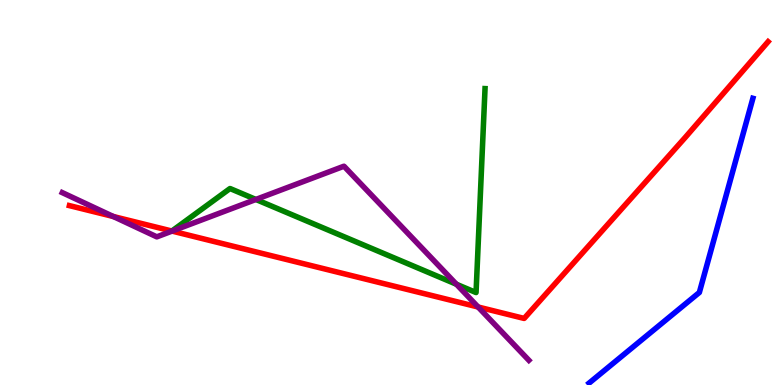[{'lines': ['blue', 'red'], 'intersections': []}, {'lines': ['green', 'red'], 'intersections': []}, {'lines': ['purple', 'red'], 'intersections': [{'x': 1.46, 'y': 4.38}, {'x': 2.22, 'y': 4.0}, {'x': 6.17, 'y': 2.03}]}, {'lines': ['blue', 'green'], 'intersections': []}, {'lines': ['blue', 'purple'], 'intersections': []}, {'lines': ['green', 'purple'], 'intersections': [{'x': 3.3, 'y': 4.82}, {'x': 5.89, 'y': 2.62}]}]